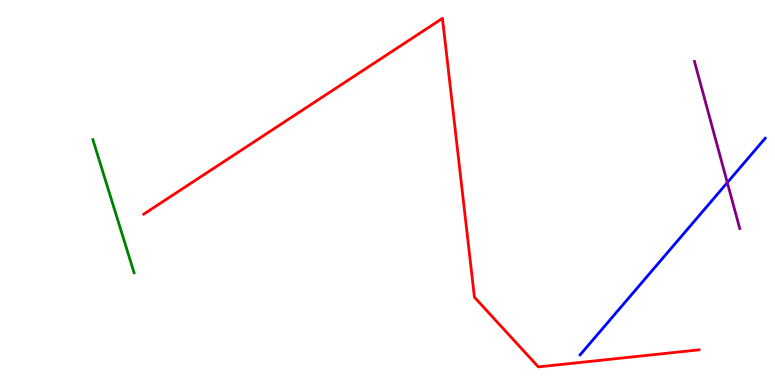[{'lines': ['blue', 'red'], 'intersections': []}, {'lines': ['green', 'red'], 'intersections': []}, {'lines': ['purple', 'red'], 'intersections': []}, {'lines': ['blue', 'green'], 'intersections': []}, {'lines': ['blue', 'purple'], 'intersections': [{'x': 9.38, 'y': 5.26}]}, {'lines': ['green', 'purple'], 'intersections': []}]